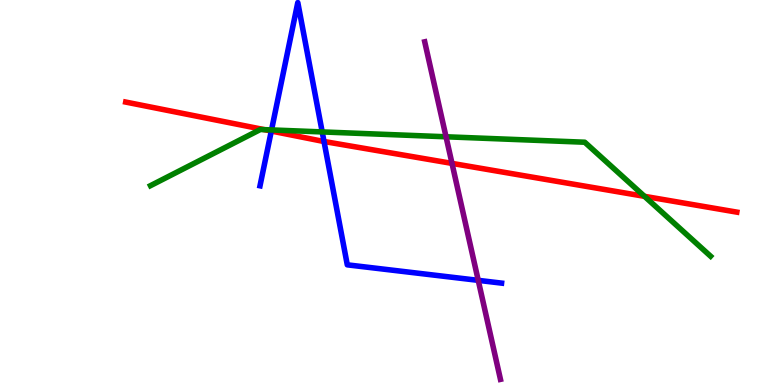[{'lines': ['blue', 'red'], 'intersections': [{'x': 3.5, 'y': 6.6}, {'x': 4.18, 'y': 6.32}]}, {'lines': ['green', 'red'], 'intersections': [{'x': 3.41, 'y': 6.63}, {'x': 8.32, 'y': 4.9}]}, {'lines': ['purple', 'red'], 'intersections': [{'x': 5.83, 'y': 5.76}]}, {'lines': ['blue', 'green'], 'intersections': [{'x': 3.5, 'y': 6.63}, {'x': 4.16, 'y': 6.57}]}, {'lines': ['blue', 'purple'], 'intersections': [{'x': 6.17, 'y': 2.72}]}, {'lines': ['green', 'purple'], 'intersections': [{'x': 5.76, 'y': 6.45}]}]